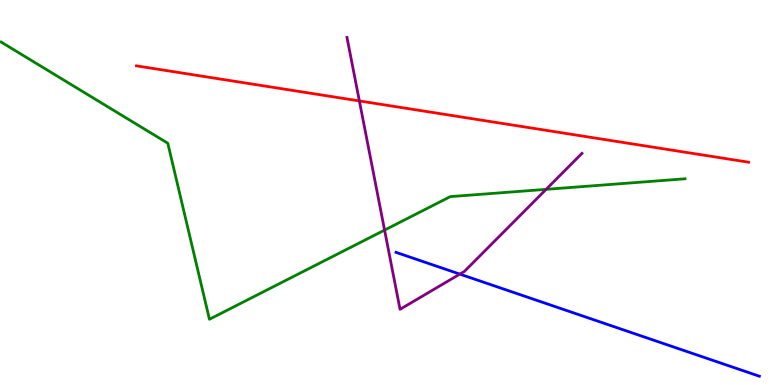[{'lines': ['blue', 'red'], 'intersections': []}, {'lines': ['green', 'red'], 'intersections': []}, {'lines': ['purple', 'red'], 'intersections': [{'x': 4.64, 'y': 7.38}]}, {'lines': ['blue', 'green'], 'intersections': []}, {'lines': ['blue', 'purple'], 'intersections': [{'x': 5.93, 'y': 2.88}]}, {'lines': ['green', 'purple'], 'intersections': [{'x': 4.96, 'y': 4.02}, {'x': 7.05, 'y': 5.08}]}]